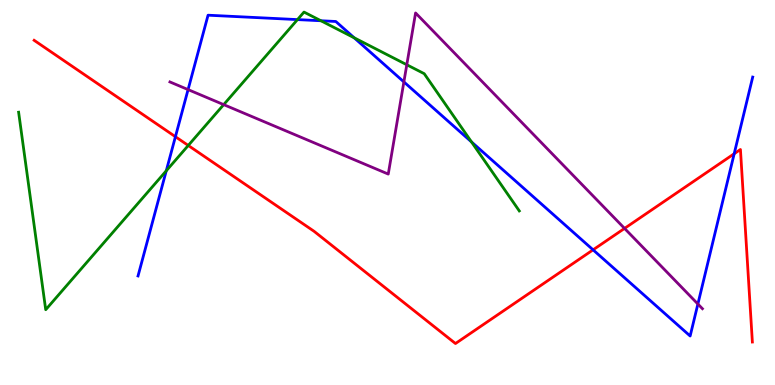[{'lines': ['blue', 'red'], 'intersections': [{'x': 2.26, 'y': 6.45}, {'x': 7.65, 'y': 3.51}, {'x': 9.47, 'y': 6.01}]}, {'lines': ['green', 'red'], 'intersections': [{'x': 2.43, 'y': 6.22}]}, {'lines': ['purple', 'red'], 'intersections': [{'x': 8.06, 'y': 4.07}]}, {'lines': ['blue', 'green'], 'intersections': [{'x': 2.15, 'y': 5.56}, {'x': 3.84, 'y': 9.49}, {'x': 4.14, 'y': 9.46}, {'x': 4.57, 'y': 9.02}, {'x': 6.08, 'y': 6.31}]}, {'lines': ['blue', 'purple'], 'intersections': [{'x': 2.43, 'y': 7.67}, {'x': 5.21, 'y': 7.87}, {'x': 9.0, 'y': 2.1}]}, {'lines': ['green', 'purple'], 'intersections': [{'x': 2.89, 'y': 7.28}, {'x': 5.25, 'y': 8.32}]}]